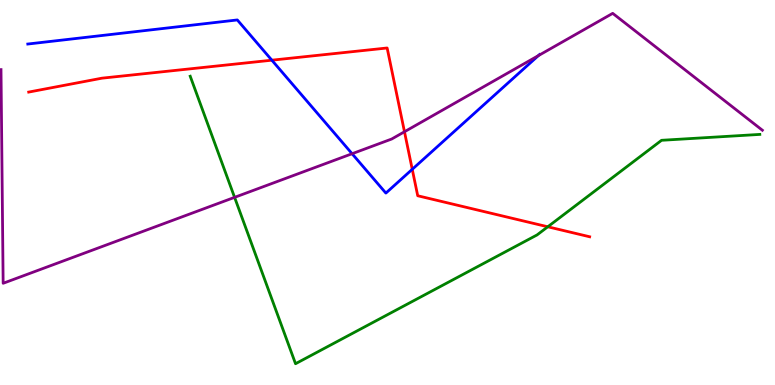[{'lines': ['blue', 'red'], 'intersections': [{'x': 3.51, 'y': 8.44}, {'x': 5.32, 'y': 5.6}]}, {'lines': ['green', 'red'], 'intersections': [{'x': 7.07, 'y': 4.11}]}, {'lines': ['purple', 'red'], 'intersections': [{'x': 5.22, 'y': 6.58}]}, {'lines': ['blue', 'green'], 'intersections': []}, {'lines': ['blue', 'purple'], 'intersections': [{'x': 4.54, 'y': 6.01}, {'x': 6.95, 'y': 8.56}]}, {'lines': ['green', 'purple'], 'intersections': [{'x': 3.03, 'y': 4.87}]}]